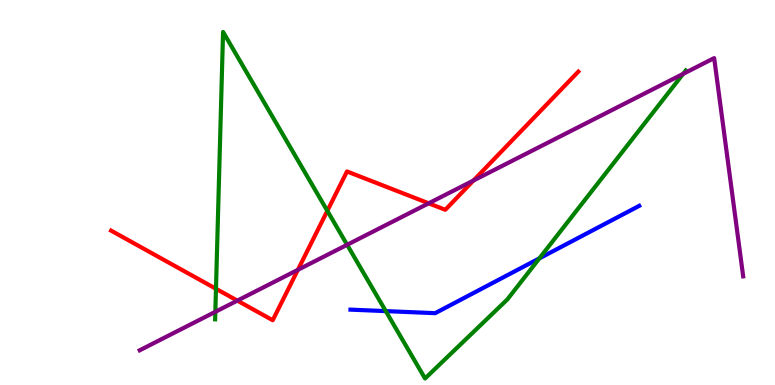[{'lines': ['blue', 'red'], 'intersections': []}, {'lines': ['green', 'red'], 'intersections': [{'x': 2.79, 'y': 2.5}, {'x': 4.22, 'y': 4.52}]}, {'lines': ['purple', 'red'], 'intersections': [{'x': 3.06, 'y': 2.19}, {'x': 3.84, 'y': 2.99}, {'x': 5.53, 'y': 4.72}, {'x': 6.11, 'y': 5.31}]}, {'lines': ['blue', 'green'], 'intersections': [{'x': 4.98, 'y': 1.92}, {'x': 6.96, 'y': 3.29}]}, {'lines': ['blue', 'purple'], 'intersections': []}, {'lines': ['green', 'purple'], 'intersections': [{'x': 2.78, 'y': 1.9}, {'x': 4.48, 'y': 3.64}, {'x': 8.81, 'y': 8.08}]}]